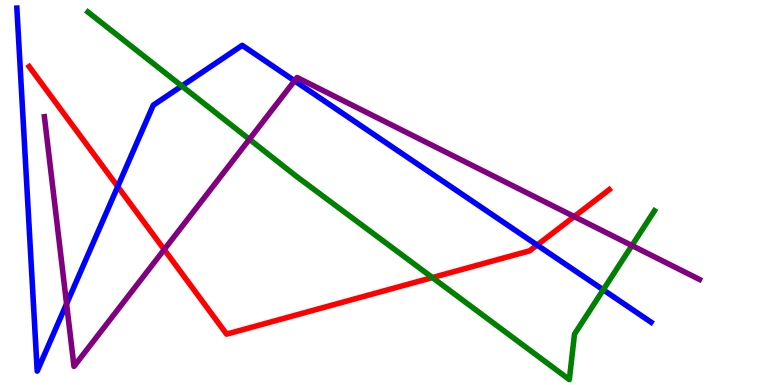[{'lines': ['blue', 'red'], 'intersections': [{'x': 1.52, 'y': 5.15}, {'x': 6.93, 'y': 3.64}]}, {'lines': ['green', 'red'], 'intersections': [{'x': 5.58, 'y': 2.79}]}, {'lines': ['purple', 'red'], 'intersections': [{'x': 2.12, 'y': 3.52}, {'x': 7.41, 'y': 4.37}]}, {'lines': ['blue', 'green'], 'intersections': [{'x': 2.35, 'y': 7.77}, {'x': 7.78, 'y': 2.47}]}, {'lines': ['blue', 'purple'], 'intersections': [{'x': 0.859, 'y': 2.11}, {'x': 3.8, 'y': 7.9}]}, {'lines': ['green', 'purple'], 'intersections': [{'x': 3.22, 'y': 6.38}, {'x': 8.15, 'y': 3.62}]}]